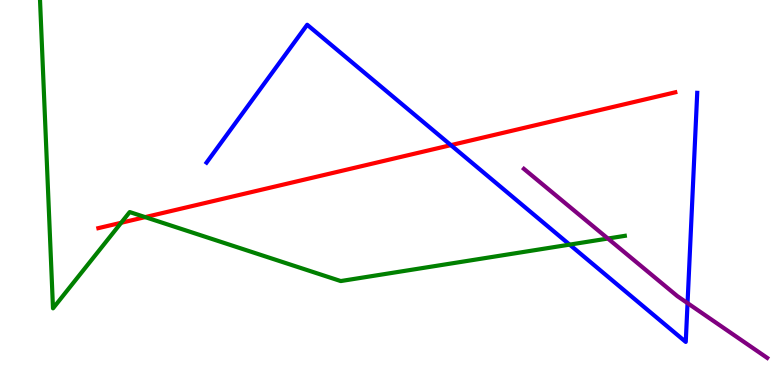[{'lines': ['blue', 'red'], 'intersections': [{'x': 5.82, 'y': 6.23}]}, {'lines': ['green', 'red'], 'intersections': [{'x': 1.56, 'y': 4.21}, {'x': 1.87, 'y': 4.36}]}, {'lines': ['purple', 'red'], 'intersections': []}, {'lines': ['blue', 'green'], 'intersections': [{'x': 7.35, 'y': 3.65}]}, {'lines': ['blue', 'purple'], 'intersections': [{'x': 8.87, 'y': 2.13}]}, {'lines': ['green', 'purple'], 'intersections': [{'x': 7.84, 'y': 3.8}]}]